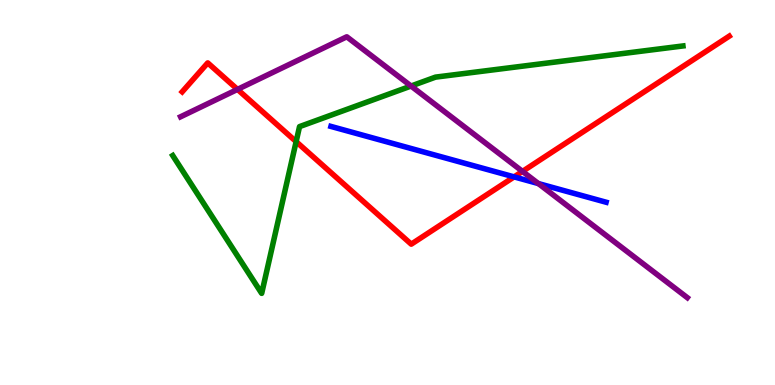[{'lines': ['blue', 'red'], 'intersections': [{'x': 6.63, 'y': 5.41}]}, {'lines': ['green', 'red'], 'intersections': [{'x': 3.82, 'y': 6.32}]}, {'lines': ['purple', 'red'], 'intersections': [{'x': 3.06, 'y': 7.68}, {'x': 6.74, 'y': 5.55}]}, {'lines': ['blue', 'green'], 'intersections': []}, {'lines': ['blue', 'purple'], 'intersections': [{'x': 6.95, 'y': 5.23}]}, {'lines': ['green', 'purple'], 'intersections': [{'x': 5.3, 'y': 7.77}]}]